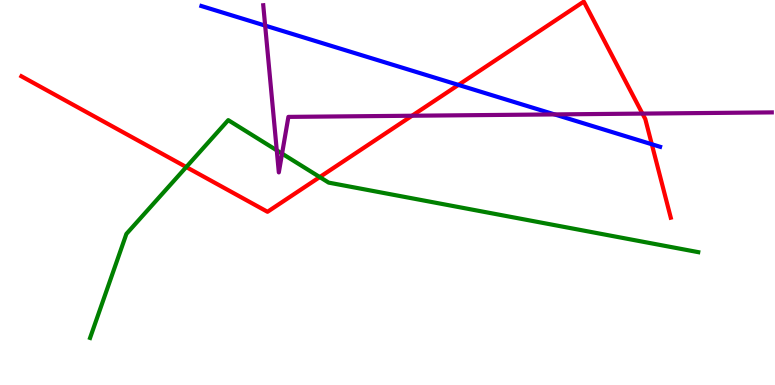[{'lines': ['blue', 'red'], 'intersections': [{'x': 5.92, 'y': 7.79}, {'x': 8.41, 'y': 6.25}]}, {'lines': ['green', 'red'], 'intersections': [{'x': 2.4, 'y': 5.66}, {'x': 4.13, 'y': 5.4}]}, {'lines': ['purple', 'red'], 'intersections': [{'x': 5.32, 'y': 6.99}, {'x': 8.29, 'y': 7.05}]}, {'lines': ['blue', 'green'], 'intersections': []}, {'lines': ['blue', 'purple'], 'intersections': [{'x': 3.42, 'y': 9.34}, {'x': 7.16, 'y': 7.03}]}, {'lines': ['green', 'purple'], 'intersections': [{'x': 3.57, 'y': 6.1}, {'x': 3.64, 'y': 6.01}]}]